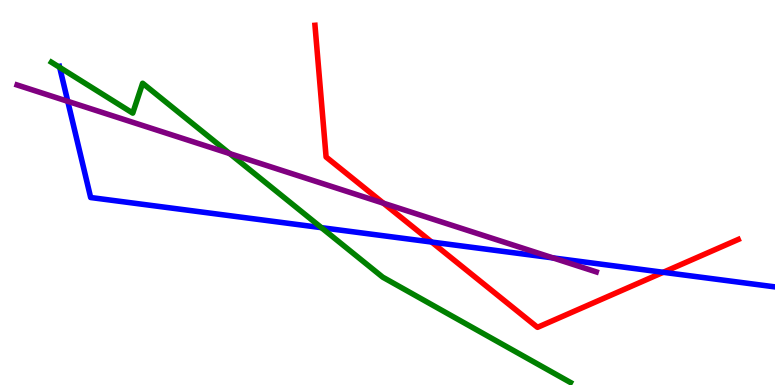[{'lines': ['blue', 'red'], 'intersections': [{'x': 5.57, 'y': 3.71}, {'x': 8.56, 'y': 2.93}]}, {'lines': ['green', 'red'], 'intersections': []}, {'lines': ['purple', 'red'], 'intersections': [{'x': 4.95, 'y': 4.72}]}, {'lines': ['blue', 'green'], 'intersections': [{'x': 0.77, 'y': 8.25}, {'x': 4.15, 'y': 4.09}]}, {'lines': ['blue', 'purple'], 'intersections': [{'x': 0.874, 'y': 7.37}, {'x': 7.13, 'y': 3.3}]}, {'lines': ['green', 'purple'], 'intersections': [{'x': 2.96, 'y': 6.01}]}]